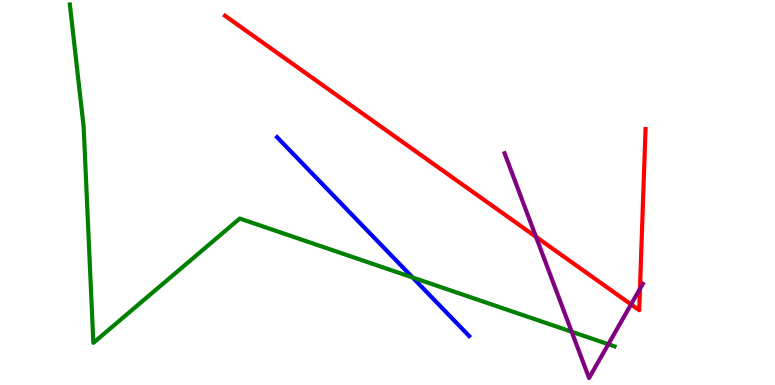[{'lines': ['blue', 'red'], 'intersections': []}, {'lines': ['green', 'red'], 'intersections': []}, {'lines': ['purple', 'red'], 'intersections': [{'x': 6.92, 'y': 3.85}, {'x': 8.14, 'y': 2.09}, {'x': 8.26, 'y': 2.5}]}, {'lines': ['blue', 'green'], 'intersections': [{'x': 5.32, 'y': 2.79}]}, {'lines': ['blue', 'purple'], 'intersections': []}, {'lines': ['green', 'purple'], 'intersections': [{'x': 7.38, 'y': 1.38}, {'x': 7.85, 'y': 1.06}]}]